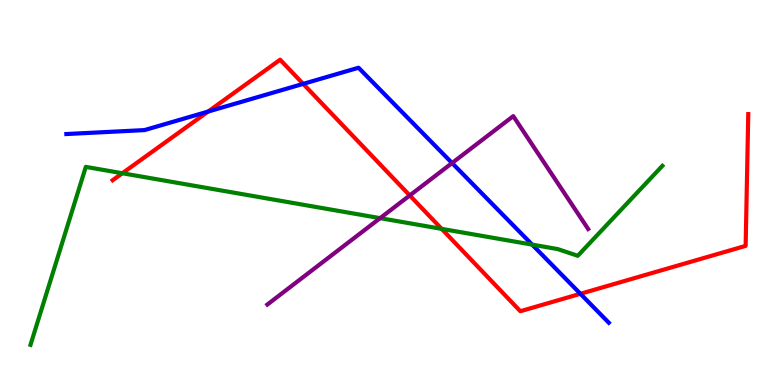[{'lines': ['blue', 'red'], 'intersections': [{'x': 2.68, 'y': 7.1}, {'x': 3.91, 'y': 7.82}, {'x': 7.49, 'y': 2.37}]}, {'lines': ['green', 'red'], 'intersections': [{'x': 1.58, 'y': 5.5}, {'x': 5.7, 'y': 4.06}]}, {'lines': ['purple', 'red'], 'intersections': [{'x': 5.29, 'y': 4.92}]}, {'lines': ['blue', 'green'], 'intersections': [{'x': 6.87, 'y': 3.65}]}, {'lines': ['blue', 'purple'], 'intersections': [{'x': 5.83, 'y': 5.77}]}, {'lines': ['green', 'purple'], 'intersections': [{'x': 4.9, 'y': 4.33}]}]